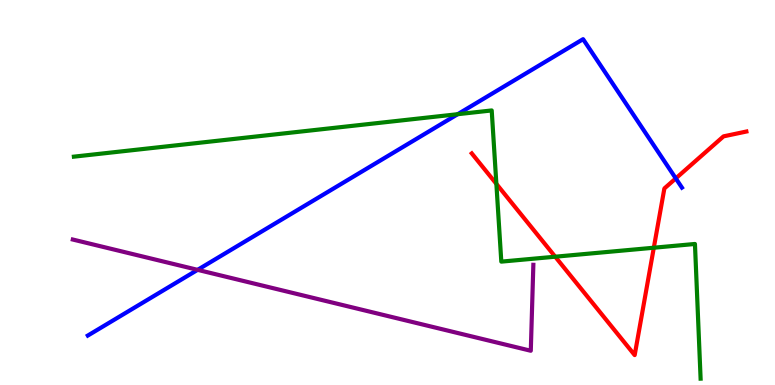[{'lines': ['blue', 'red'], 'intersections': [{'x': 8.72, 'y': 5.37}]}, {'lines': ['green', 'red'], 'intersections': [{'x': 6.4, 'y': 5.22}, {'x': 7.16, 'y': 3.33}, {'x': 8.44, 'y': 3.57}]}, {'lines': ['purple', 'red'], 'intersections': []}, {'lines': ['blue', 'green'], 'intersections': [{'x': 5.91, 'y': 7.03}]}, {'lines': ['blue', 'purple'], 'intersections': [{'x': 2.55, 'y': 2.99}]}, {'lines': ['green', 'purple'], 'intersections': []}]